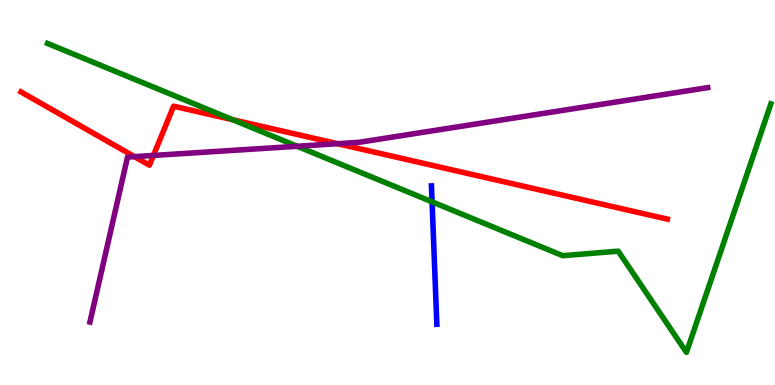[{'lines': ['blue', 'red'], 'intersections': []}, {'lines': ['green', 'red'], 'intersections': [{'x': 3.0, 'y': 6.89}]}, {'lines': ['purple', 'red'], 'intersections': [{'x': 1.74, 'y': 5.93}, {'x': 1.98, 'y': 5.96}, {'x': 4.36, 'y': 6.27}]}, {'lines': ['blue', 'green'], 'intersections': [{'x': 5.58, 'y': 4.76}]}, {'lines': ['blue', 'purple'], 'intersections': []}, {'lines': ['green', 'purple'], 'intersections': [{'x': 3.83, 'y': 6.2}]}]